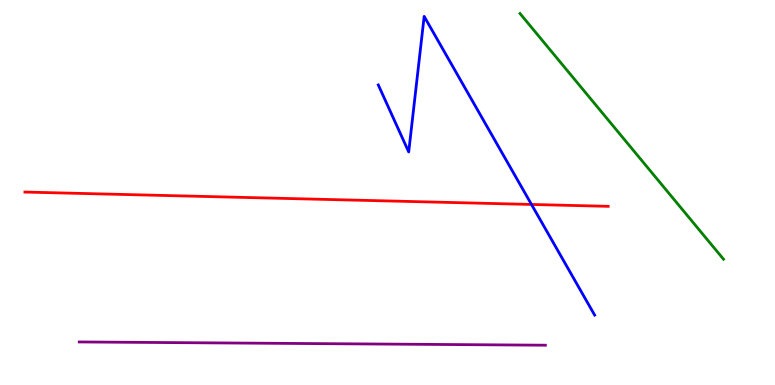[{'lines': ['blue', 'red'], 'intersections': [{'x': 6.86, 'y': 4.69}]}, {'lines': ['green', 'red'], 'intersections': []}, {'lines': ['purple', 'red'], 'intersections': []}, {'lines': ['blue', 'green'], 'intersections': []}, {'lines': ['blue', 'purple'], 'intersections': []}, {'lines': ['green', 'purple'], 'intersections': []}]